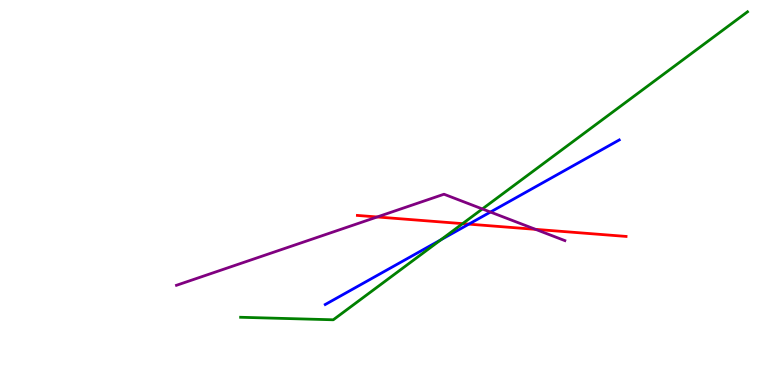[{'lines': ['blue', 'red'], 'intersections': [{'x': 6.05, 'y': 4.18}]}, {'lines': ['green', 'red'], 'intersections': [{'x': 5.97, 'y': 4.19}]}, {'lines': ['purple', 'red'], 'intersections': [{'x': 4.87, 'y': 4.36}, {'x': 6.91, 'y': 4.04}]}, {'lines': ['blue', 'green'], 'intersections': [{'x': 5.69, 'y': 3.77}]}, {'lines': ['blue', 'purple'], 'intersections': [{'x': 6.33, 'y': 4.49}]}, {'lines': ['green', 'purple'], 'intersections': [{'x': 6.22, 'y': 4.57}]}]